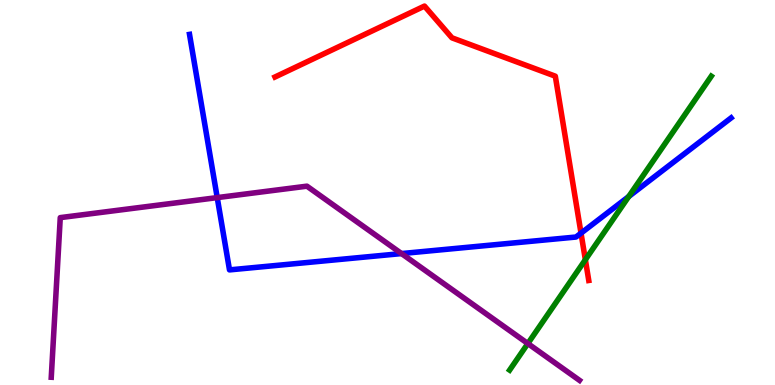[{'lines': ['blue', 'red'], 'intersections': [{'x': 7.5, 'y': 3.94}]}, {'lines': ['green', 'red'], 'intersections': [{'x': 7.55, 'y': 3.25}]}, {'lines': ['purple', 'red'], 'intersections': []}, {'lines': ['blue', 'green'], 'intersections': [{'x': 8.11, 'y': 4.9}]}, {'lines': ['blue', 'purple'], 'intersections': [{'x': 2.8, 'y': 4.87}, {'x': 5.18, 'y': 3.41}]}, {'lines': ['green', 'purple'], 'intersections': [{'x': 6.81, 'y': 1.08}]}]